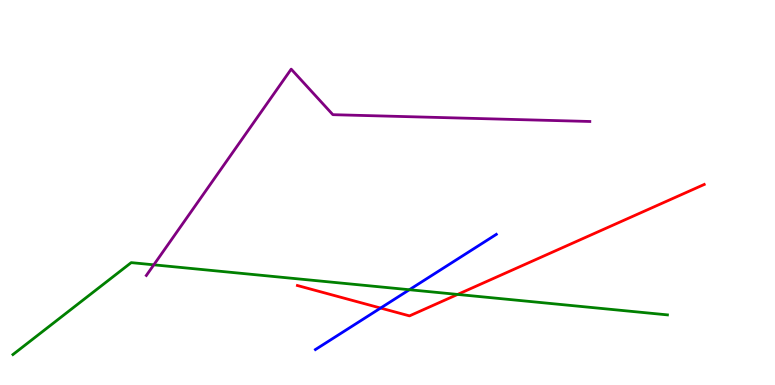[{'lines': ['blue', 'red'], 'intersections': [{'x': 4.91, 'y': 2.0}]}, {'lines': ['green', 'red'], 'intersections': [{'x': 5.9, 'y': 2.35}]}, {'lines': ['purple', 'red'], 'intersections': []}, {'lines': ['blue', 'green'], 'intersections': [{'x': 5.28, 'y': 2.47}]}, {'lines': ['blue', 'purple'], 'intersections': []}, {'lines': ['green', 'purple'], 'intersections': [{'x': 1.98, 'y': 3.12}]}]